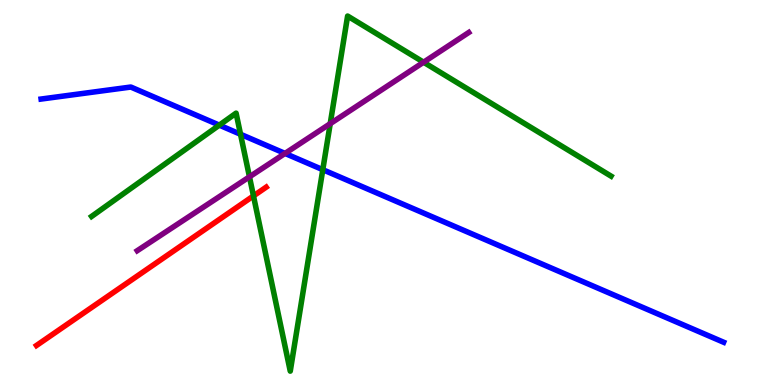[{'lines': ['blue', 'red'], 'intersections': []}, {'lines': ['green', 'red'], 'intersections': [{'x': 3.27, 'y': 4.91}]}, {'lines': ['purple', 'red'], 'intersections': []}, {'lines': ['blue', 'green'], 'intersections': [{'x': 2.83, 'y': 6.75}, {'x': 3.1, 'y': 6.51}, {'x': 4.17, 'y': 5.59}]}, {'lines': ['blue', 'purple'], 'intersections': [{'x': 3.68, 'y': 6.01}]}, {'lines': ['green', 'purple'], 'intersections': [{'x': 3.22, 'y': 5.41}, {'x': 4.26, 'y': 6.79}, {'x': 5.47, 'y': 8.38}]}]